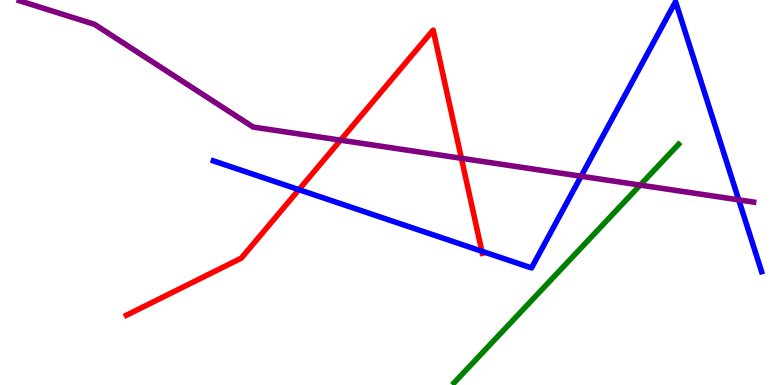[{'lines': ['blue', 'red'], 'intersections': [{'x': 3.86, 'y': 5.07}, {'x': 6.22, 'y': 3.47}]}, {'lines': ['green', 'red'], 'intersections': []}, {'lines': ['purple', 'red'], 'intersections': [{'x': 4.39, 'y': 6.36}, {'x': 5.95, 'y': 5.89}]}, {'lines': ['blue', 'green'], 'intersections': []}, {'lines': ['blue', 'purple'], 'intersections': [{'x': 7.5, 'y': 5.42}, {'x': 9.53, 'y': 4.81}]}, {'lines': ['green', 'purple'], 'intersections': [{'x': 8.26, 'y': 5.19}]}]